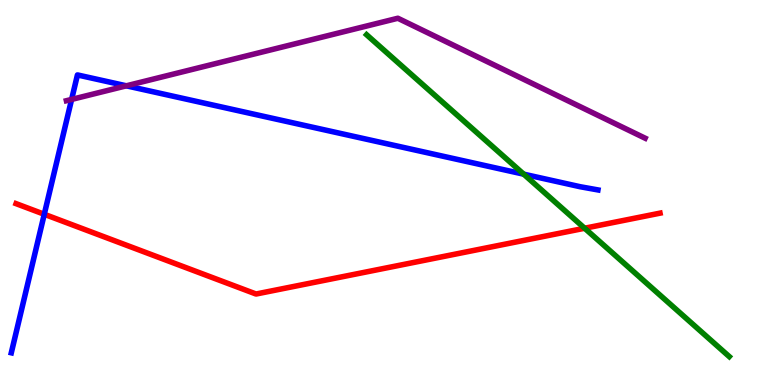[{'lines': ['blue', 'red'], 'intersections': [{'x': 0.571, 'y': 4.43}]}, {'lines': ['green', 'red'], 'intersections': [{'x': 7.54, 'y': 4.07}]}, {'lines': ['purple', 'red'], 'intersections': []}, {'lines': ['blue', 'green'], 'intersections': [{'x': 6.76, 'y': 5.48}]}, {'lines': ['blue', 'purple'], 'intersections': [{'x': 0.924, 'y': 7.42}, {'x': 1.63, 'y': 7.77}]}, {'lines': ['green', 'purple'], 'intersections': []}]